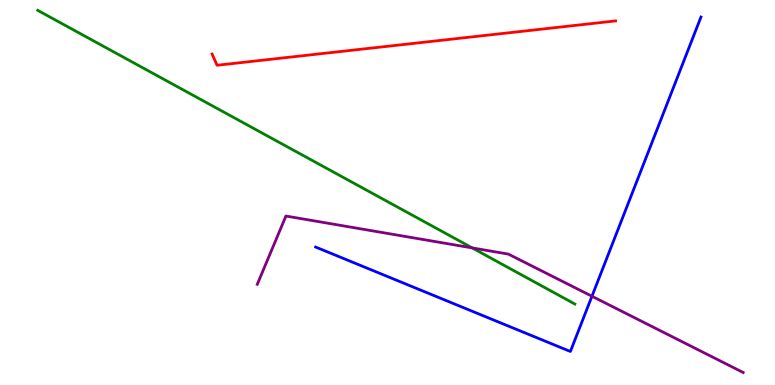[{'lines': ['blue', 'red'], 'intersections': []}, {'lines': ['green', 'red'], 'intersections': []}, {'lines': ['purple', 'red'], 'intersections': []}, {'lines': ['blue', 'green'], 'intersections': []}, {'lines': ['blue', 'purple'], 'intersections': [{'x': 7.64, 'y': 2.31}]}, {'lines': ['green', 'purple'], 'intersections': [{'x': 6.09, 'y': 3.56}]}]